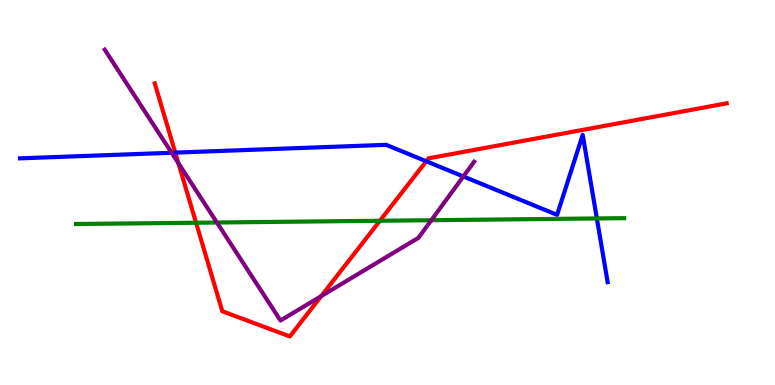[{'lines': ['blue', 'red'], 'intersections': [{'x': 2.26, 'y': 6.04}, {'x': 5.5, 'y': 5.81}]}, {'lines': ['green', 'red'], 'intersections': [{'x': 2.53, 'y': 4.21}, {'x': 4.9, 'y': 4.27}]}, {'lines': ['purple', 'red'], 'intersections': [{'x': 2.3, 'y': 5.76}, {'x': 4.15, 'y': 2.31}]}, {'lines': ['blue', 'green'], 'intersections': [{'x': 7.7, 'y': 4.33}]}, {'lines': ['blue', 'purple'], 'intersections': [{'x': 2.21, 'y': 6.03}, {'x': 5.98, 'y': 5.42}]}, {'lines': ['green', 'purple'], 'intersections': [{'x': 2.8, 'y': 4.22}, {'x': 5.57, 'y': 4.28}]}]